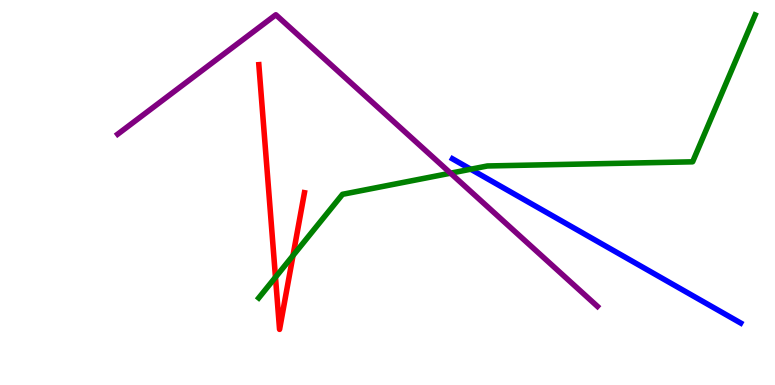[{'lines': ['blue', 'red'], 'intersections': []}, {'lines': ['green', 'red'], 'intersections': [{'x': 3.55, 'y': 2.8}, {'x': 3.78, 'y': 3.36}]}, {'lines': ['purple', 'red'], 'intersections': []}, {'lines': ['blue', 'green'], 'intersections': [{'x': 6.07, 'y': 5.6}]}, {'lines': ['blue', 'purple'], 'intersections': []}, {'lines': ['green', 'purple'], 'intersections': [{'x': 5.81, 'y': 5.5}]}]